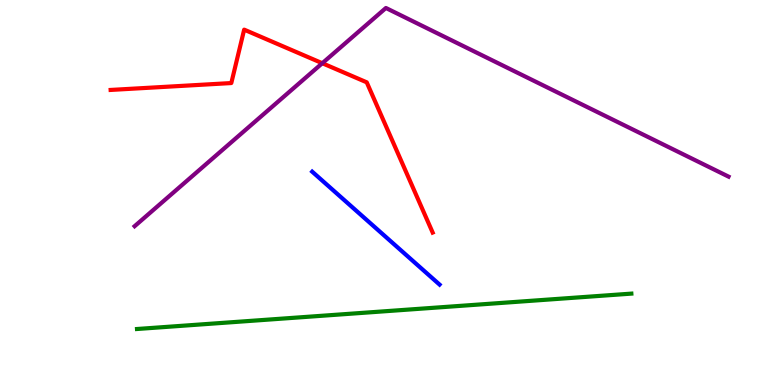[{'lines': ['blue', 'red'], 'intersections': []}, {'lines': ['green', 'red'], 'intersections': []}, {'lines': ['purple', 'red'], 'intersections': [{'x': 4.16, 'y': 8.36}]}, {'lines': ['blue', 'green'], 'intersections': []}, {'lines': ['blue', 'purple'], 'intersections': []}, {'lines': ['green', 'purple'], 'intersections': []}]